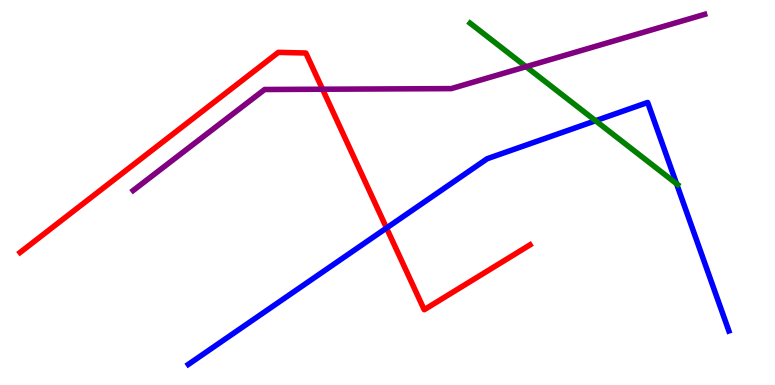[{'lines': ['blue', 'red'], 'intersections': [{'x': 4.99, 'y': 4.08}]}, {'lines': ['green', 'red'], 'intersections': []}, {'lines': ['purple', 'red'], 'intersections': [{'x': 4.16, 'y': 7.68}]}, {'lines': ['blue', 'green'], 'intersections': [{'x': 7.68, 'y': 6.86}, {'x': 8.73, 'y': 5.23}]}, {'lines': ['blue', 'purple'], 'intersections': []}, {'lines': ['green', 'purple'], 'intersections': [{'x': 6.79, 'y': 8.27}]}]